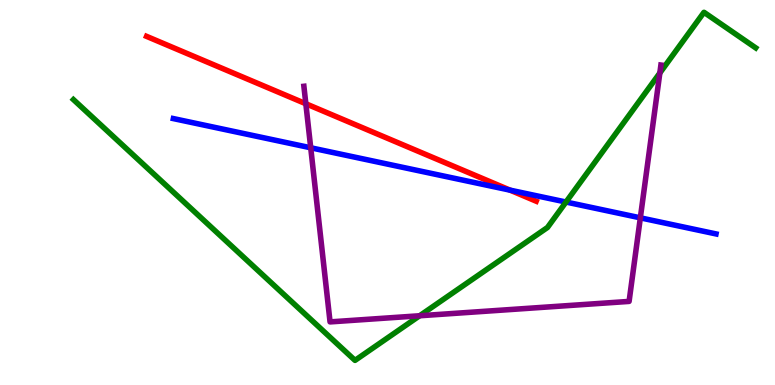[{'lines': ['blue', 'red'], 'intersections': [{'x': 6.58, 'y': 5.06}]}, {'lines': ['green', 'red'], 'intersections': []}, {'lines': ['purple', 'red'], 'intersections': [{'x': 3.95, 'y': 7.31}]}, {'lines': ['blue', 'green'], 'intersections': [{'x': 7.3, 'y': 4.75}]}, {'lines': ['blue', 'purple'], 'intersections': [{'x': 4.01, 'y': 6.16}, {'x': 8.26, 'y': 4.34}]}, {'lines': ['green', 'purple'], 'intersections': [{'x': 5.41, 'y': 1.8}, {'x': 8.51, 'y': 8.1}]}]